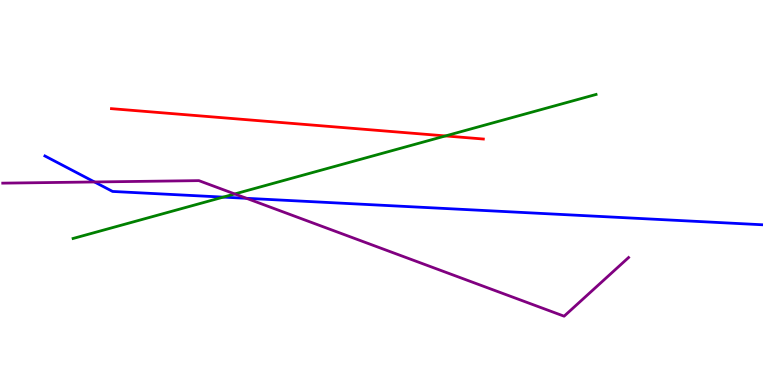[{'lines': ['blue', 'red'], 'intersections': []}, {'lines': ['green', 'red'], 'intersections': [{'x': 5.75, 'y': 6.47}]}, {'lines': ['purple', 'red'], 'intersections': []}, {'lines': ['blue', 'green'], 'intersections': [{'x': 2.88, 'y': 4.88}]}, {'lines': ['blue', 'purple'], 'intersections': [{'x': 1.22, 'y': 5.27}, {'x': 3.18, 'y': 4.85}]}, {'lines': ['green', 'purple'], 'intersections': [{'x': 3.03, 'y': 4.96}]}]